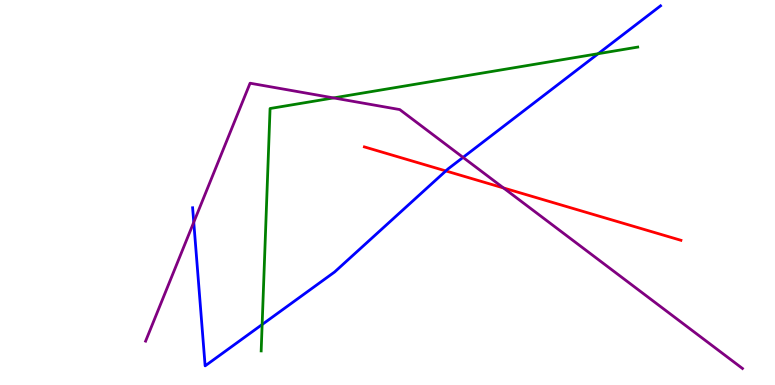[{'lines': ['blue', 'red'], 'intersections': [{'x': 5.75, 'y': 5.56}]}, {'lines': ['green', 'red'], 'intersections': []}, {'lines': ['purple', 'red'], 'intersections': [{'x': 6.5, 'y': 5.12}]}, {'lines': ['blue', 'green'], 'intersections': [{'x': 3.38, 'y': 1.57}, {'x': 7.72, 'y': 8.61}]}, {'lines': ['blue', 'purple'], 'intersections': [{'x': 2.5, 'y': 4.23}, {'x': 5.97, 'y': 5.91}]}, {'lines': ['green', 'purple'], 'intersections': [{'x': 4.3, 'y': 7.46}]}]